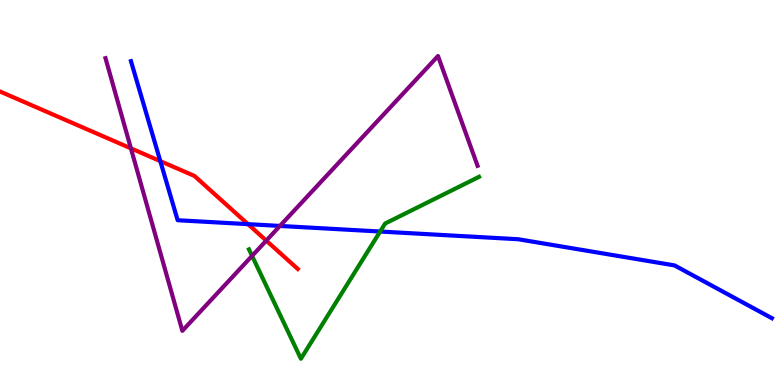[{'lines': ['blue', 'red'], 'intersections': [{'x': 2.07, 'y': 5.82}, {'x': 3.2, 'y': 4.18}]}, {'lines': ['green', 'red'], 'intersections': []}, {'lines': ['purple', 'red'], 'intersections': [{'x': 1.69, 'y': 6.15}, {'x': 3.44, 'y': 3.75}]}, {'lines': ['blue', 'green'], 'intersections': [{'x': 4.91, 'y': 3.99}]}, {'lines': ['blue', 'purple'], 'intersections': [{'x': 3.61, 'y': 4.13}]}, {'lines': ['green', 'purple'], 'intersections': [{'x': 3.25, 'y': 3.35}]}]